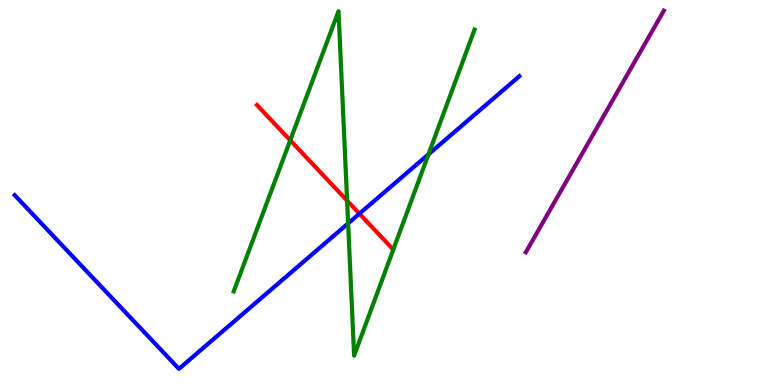[{'lines': ['blue', 'red'], 'intersections': [{'x': 4.64, 'y': 4.45}]}, {'lines': ['green', 'red'], 'intersections': [{'x': 3.74, 'y': 6.36}, {'x': 4.48, 'y': 4.79}]}, {'lines': ['purple', 'red'], 'intersections': []}, {'lines': ['blue', 'green'], 'intersections': [{'x': 4.49, 'y': 4.2}, {'x': 5.53, 'y': 5.99}]}, {'lines': ['blue', 'purple'], 'intersections': []}, {'lines': ['green', 'purple'], 'intersections': []}]